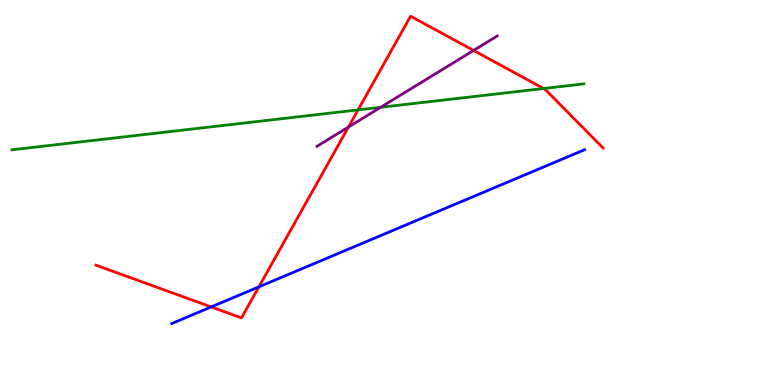[{'lines': ['blue', 'red'], 'intersections': [{'x': 2.73, 'y': 2.03}, {'x': 3.34, 'y': 2.55}]}, {'lines': ['green', 'red'], 'intersections': [{'x': 4.62, 'y': 7.15}, {'x': 7.01, 'y': 7.7}]}, {'lines': ['purple', 'red'], 'intersections': [{'x': 4.5, 'y': 6.7}, {'x': 6.11, 'y': 8.69}]}, {'lines': ['blue', 'green'], 'intersections': []}, {'lines': ['blue', 'purple'], 'intersections': []}, {'lines': ['green', 'purple'], 'intersections': [{'x': 4.91, 'y': 7.21}]}]